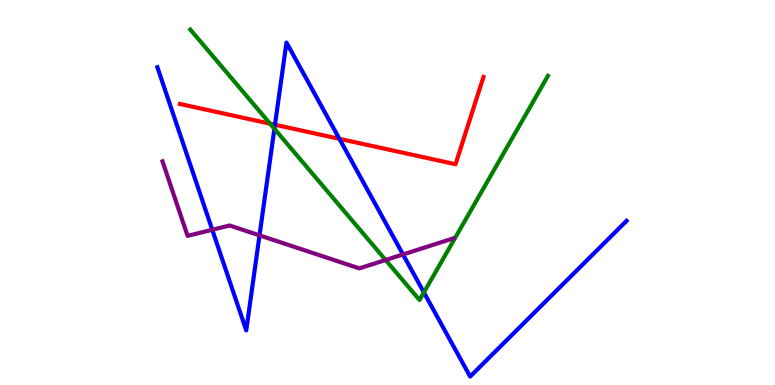[{'lines': ['blue', 'red'], 'intersections': [{'x': 3.55, 'y': 6.76}, {'x': 4.38, 'y': 6.39}]}, {'lines': ['green', 'red'], 'intersections': [{'x': 3.48, 'y': 6.79}]}, {'lines': ['purple', 'red'], 'intersections': []}, {'lines': ['blue', 'green'], 'intersections': [{'x': 3.54, 'y': 6.65}, {'x': 5.47, 'y': 2.4}]}, {'lines': ['blue', 'purple'], 'intersections': [{'x': 2.74, 'y': 4.03}, {'x': 3.35, 'y': 3.89}, {'x': 5.2, 'y': 3.39}]}, {'lines': ['green', 'purple'], 'intersections': [{'x': 4.98, 'y': 3.25}]}]